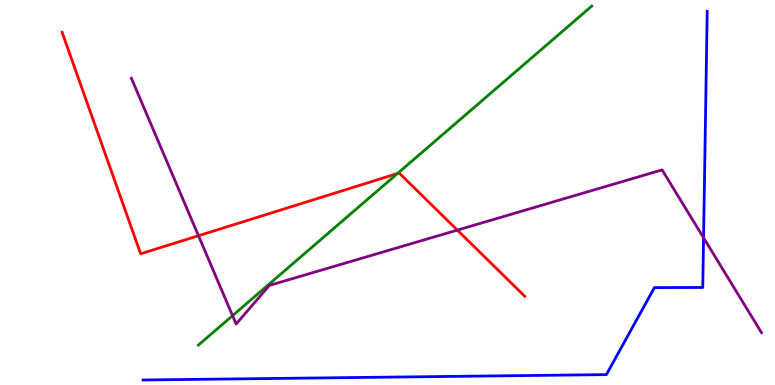[{'lines': ['blue', 'red'], 'intersections': []}, {'lines': ['green', 'red'], 'intersections': [{'x': 5.13, 'y': 5.49}]}, {'lines': ['purple', 'red'], 'intersections': [{'x': 2.56, 'y': 3.88}, {'x': 5.9, 'y': 4.02}]}, {'lines': ['blue', 'green'], 'intersections': []}, {'lines': ['blue', 'purple'], 'intersections': [{'x': 9.08, 'y': 3.82}]}, {'lines': ['green', 'purple'], 'intersections': [{'x': 3.0, 'y': 1.8}]}]